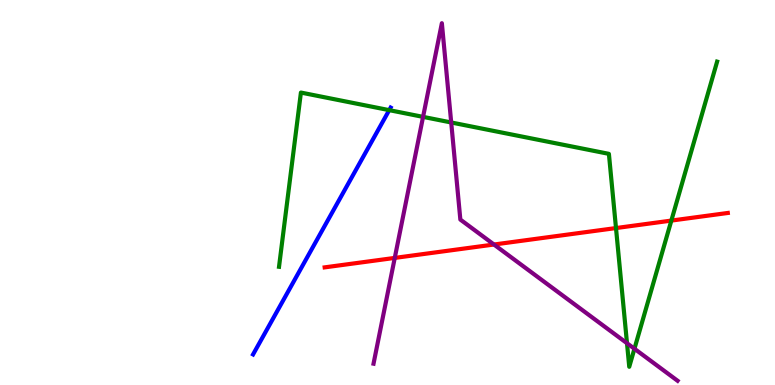[{'lines': ['blue', 'red'], 'intersections': []}, {'lines': ['green', 'red'], 'intersections': [{'x': 7.95, 'y': 4.08}, {'x': 8.66, 'y': 4.27}]}, {'lines': ['purple', 'red'], 'intersections': [{'x': 5.09, 'y': 3.3}, {'x': 6.37, 'y': 3.65}]}, {'lines': ['blue', 'green'], 'intersections': [{'x': 5.02, 'y': 7.14}]}, {'lines': ['blue', 'purple'], 'intersections': []}, {'lines': ['green', 'purple'], 'intersections': [{'x': 5.46, 'y': 6.96}, {'x': 5.82, 'y': 6.82}, {'x': 8.09, 'y': 1.08}, {'x': 8.19, 'y': 0.941}]}]